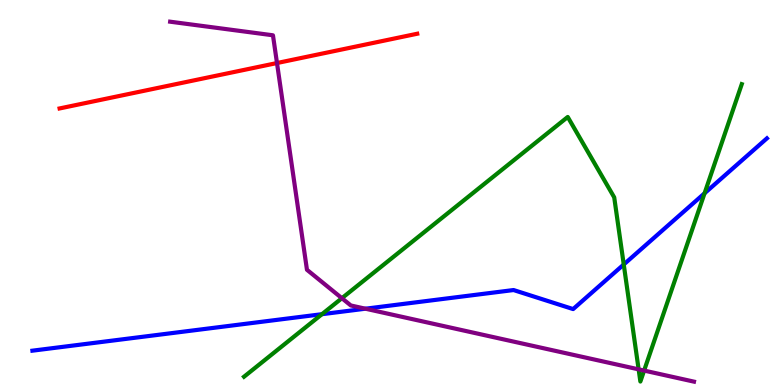[{'lines': ['blue', 'red'], 'intersections': []}, {'lines': ['green', 'red'], 'intersections': []}, {'lines': ['purple', 'red'], 'intersections': [{'x': 3.57, 'y': 8.36}]}, {'lines': ['blue', 'green'], 'intersections': [{'x': 4.15, 'y': 1.84}, {'x': 8.05, 'y': 3.13}, {'x': 9.09, 'y': 4.98}]}, {'lines': ['blue', 'purple'], 'intersections': [{'x': 4.72, 'y': 1.98}]}, {'lines': ['green', 'purple'], 'intersections': [{'x': 4.41, 'y': 2.25}, {'x': 8.24, 'y': 0.406}, {'x': 8.31, 'y': 0.375}]}]